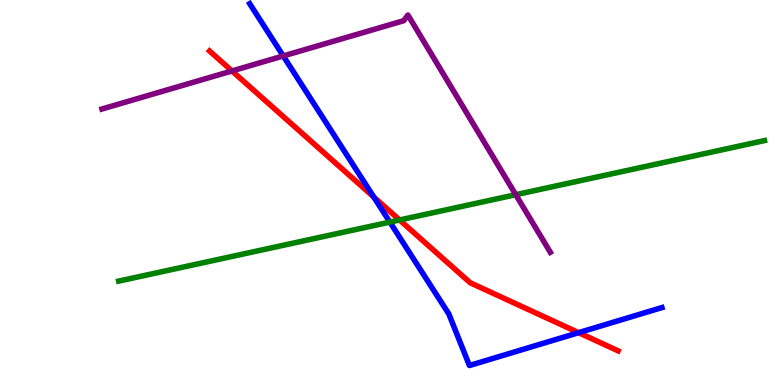[{'lines': ['blue', 'red'], 'intersections': [{'x': 4.82, 'y': 4.88}, {'x': 7.47, 'y': 1.36}]}, {'lines': ['green', 'red'], 'intersections': [{'x': 5.16, 'y': 4.29}]}, {'lines': ['purple', 'red'], 'intersections': [{'x': 2.99, 'y': 8.16}]}, {'lines': ['blue', 'green'], 'intersections': [{'x': 5.03, 'y': 4.23}]}, {'lines': ['blue', 'purple'], 'intersections': [{'x': 3.65, 'y': 8.55}]}, {'lines': ['green', 'purple'], 'intersections': [{'x': 6.66, 'y': 4.94}]}]